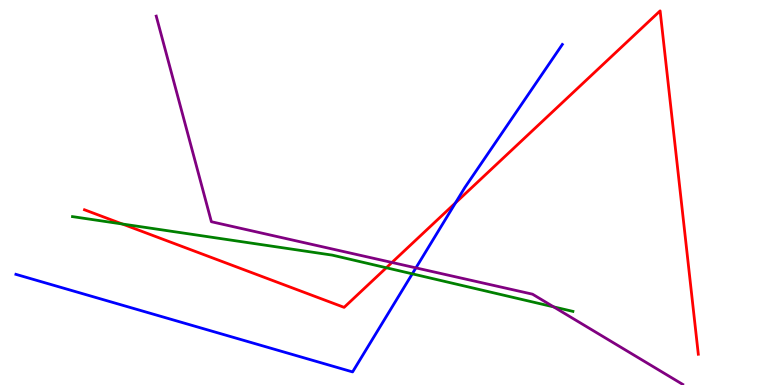[{'lines': ['blue', 'red'], 'intersections': [{'x': 5.88, 'y': 4.73}]}, {'lines': ['green', 'red'], 'intersections': [{'x': 1.58, 'y': 4.18}, {'x': 4.98, 'y': 3.05}]}, {'lines': ['purple', 'red'], 'intersections': [{'x': 5.06, 'y': 3.18}]}, {'lines': ['blue', 'green'], 'intersections': [{'x': 5.32, 'y': 2.89}]}, {'lines': ['blue', 'purple'], 'intersections': [{'x': 5.37, 'y': 3.04}]}, {'lines': ['green', 'purple'], 'intersections': [{'x': 7.14, 'y': 2.03}]}]